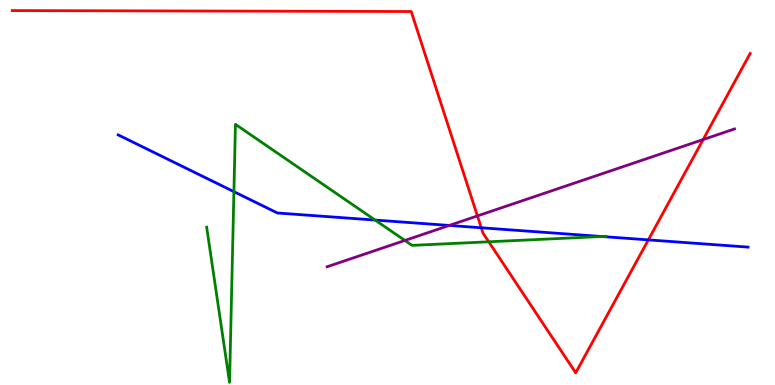[{'lines': ['blue', 'red'], 'intersections': [{'x': 6.21, 'y': 4.08}, {'x': 8.37, 'y': 3.77}]}, {'lines': ['green', 'red'], 'intersections': [{'x': 6.31, 'y': 3.72}]}, {'lines': ['purple', 'red'], 'intersections': [{'x': 6.16, 'y': 4.39}, {'x': 9.07, 'y': 6.37}]}, {'lines': ['blue', 'green'], 'intersections': [{'x': 3.02, 'y': 5.02}, {'x': 4.84, 'y': 4.28}, {'x': 7.77, 'y': 3.86}]}, {'lines': ['blue', 'purple'], 'intersections': [{'x': 5.8, 'y': 4.14}]}, {'lines': ['green', 'purple'], 'intersections': [{'x': 5.22, 'y': 3.75}]}]